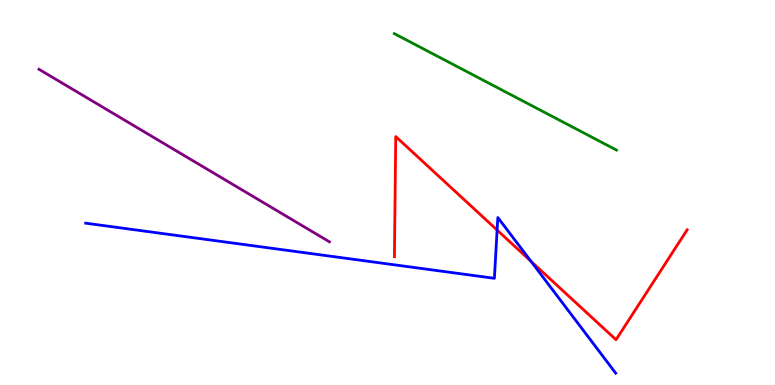[{'lines': ['blue', 'red'], 'intersections': [{'x': 6.41, 'y': 4.02}, {'x': 6.85, 'y': 3.21}]}, {'lines': ['green', 'red'], 'intersections': []}, {'lines': ['purple', 'red'], 'intersections': []}, {'lines': ['blue', 'green'], 'intersections': []}, {'lines': ['blue', 'purple'], 'intersections': []}, {'lines': ['green', 'purple'], 'intersections': []}]